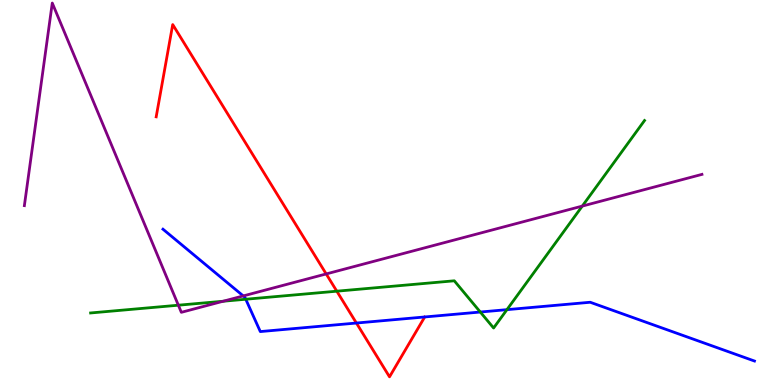[{'lines': ['blue', 'red'], 'intersections': [{'x': 4.6, 'y': 1.61}]}, {'lines': ['green', 'red'], 'intersections': [{'x': 4.35, 'y': 2.44}]}, {'lines': ['purple', 'red'], 'intersections': [{'x': 4.21, 'y': 2.88}]}, {'lines': ['blue', 'green'], 'intersections': [{'x': 3.17, 'y': 2.23}, {'x': 6.2, 'y': 1.9}, {'x': 6.54, 'y': 1.96}]}, {'lines': ['blue', 'purple'], 'intersections': [{'x': 3.14, 'y': 2.31}]}, {'lines': ['green', 'purple'], 'intersections': [{'x': 2.3, 'y': 2.07}, {'x': 2.88, 'y': 2.18}, {'x': 7.51, 'y': 4.65}]}]